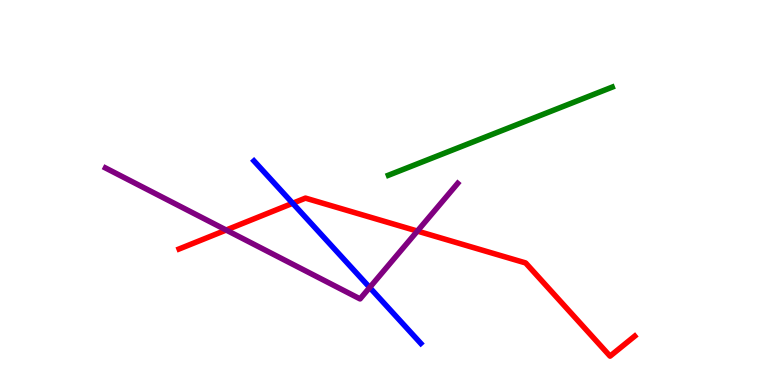[{'lines': ['blue', 'red'], 'intersections': [{'x': 3.78, 'y': 4.72}]}, {'lines': ['green', 'red'], 'intersections': []}, {'lines': ['purple', 'red'], 'intersections': [{'x': 2.92, 'y': 4.03}, {'x': 5.39, 'y': 4.0}]}, {'lines': ['blue', 'green'], 'intersections': []}, {'lines': ['blue', 'purple'], 'intersections': [{'x': 4.77, 'y': 2.53}]}, {'lines': ['green', 'purple'], 'intersections': []}]